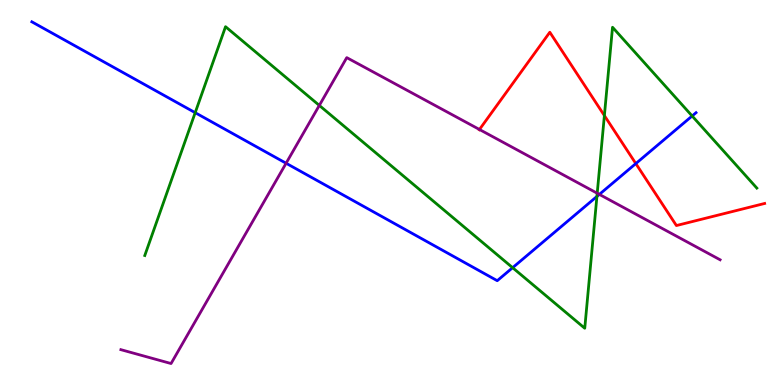[{'lines': ['blue', 'red'], 'intersections': [{'x': 8.2, 'y': 5.75}]}, {'lines': ['green', 'red'], 'intersections': [{'x': 7.8, 'y': 7.0}]}, {'lines': ['purple', 'red'], 'intersections': [{'x': 6.19, 'y': 6.64}]}, {'lines': ['blue', 'green'], 'intersections': [{'x': 2.52, 'y': 7.07}, {'x': 6.61, 'y': 3.05}, {'x': 7.7, 'y': 4.9}, {'x': 8.93, 'y': 6.99}]}, {'lines': ['blue', 'purple'], 'intersections': [{'x': 3.69, 'y': 5.76}, {'x': 7.73, 'y': 4.95}]}, {'lines': ['green', 'purple'], 'intersections': [{'x': 4.12, 'y': 7.26}, {'x': 7.71, 'y': 4.98}]}]